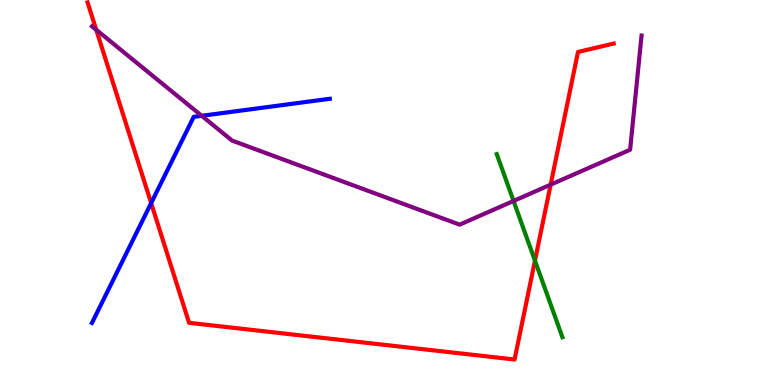[{'lines': ['blue', 'red'], 'intersections': [{'x': 1.95, 'y': 4.73}]}, {'lines': ['green', 'red'], 'intersections': [{'x': 6.9, 'y': 3.23}]}, {'lines': ['purple', 'red'], 'intersections': [{'x': 1.24, 'y': 9.23}, {'x': 7.11, 'y': 5.2}]}, {'lines': ['blue', 'green'], 'intersections': []}, {'lines': ['blue', 'purple'], 'intersections': [{'x': 2.6, 'y': 6.99}]}, {'lines': ['green', 'purple'], 'intersections': [{'x': 6.63, 'y': 4.78}]}]